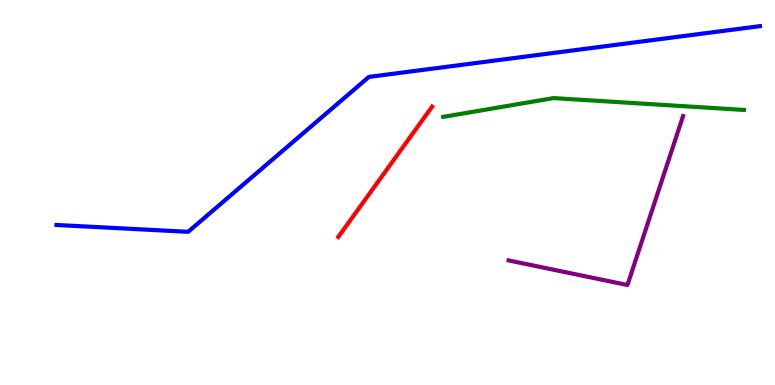[{'lines': ['blue', 'red'], 'intersections': []}, {'lines': ['green', 'red'], 'intersections': []}, {'lines': ['purple', 'red'], 'intersections': []}, {'lines': ['blue', 'green'], 'intersections': []}, {'lines': ['blue', 'purple'], 'intersections': []}, {'lines': ['green', 'purple'], 'intersections': []}]